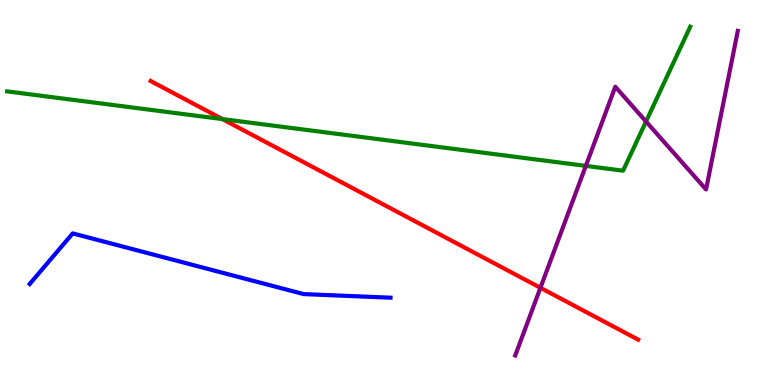[{'lines': ['blue', 'red'], 'intersections': []}, {'lines': ['green', 'red'], 'intersections': [{'x': 2.87, 'y': 6.91}]}, {'lines': ['purple', 'red'], 'intersections': [{'x': 6.97, 'y': 2.52}]}, {'lines': ['blue', 'green'], 'intersections': []}, {'lines': ['blue', 'purple'], 'intersections': []}, {'lines': ['green', 'purple'], 'intersections': [{'x': 7.56, 'y': 5.69}, {'x': 8.34, 'y': 6.84}]}]